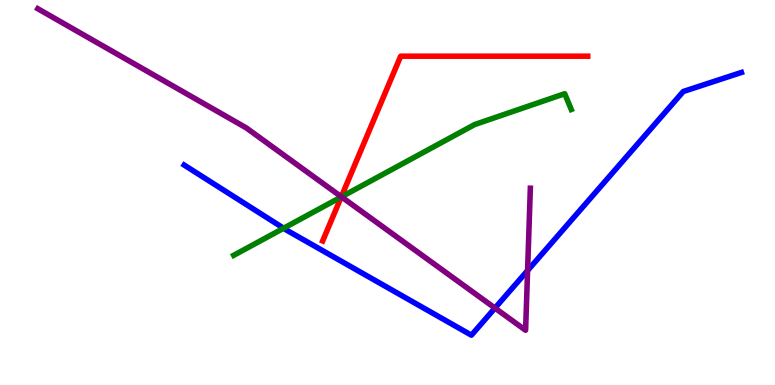[{'lines': ['blue', 'red'], 'intersections': []}, {'lines': ['green', 'red'], 'intersections': [{'x': 4.4, 'y': 4.88}]}, {'lines': ['purple', 'red'], 'intersections': [{'x': 4.4, 'y': 4.89}]}, {'lines': ['blue', 'green'], 'intersections': [{'x': 3.66, 'y': 4.07}]}, {'lines': ['blue', 'purple'], 'intersections': [{'x': 6.39, 'y': 2.0}, {'x': 6.81, 'y': 2.97}]}, {'lines': ['green', 'purple'], 'intersections': [{'x': 4.41, 'y': 4.89}]}]